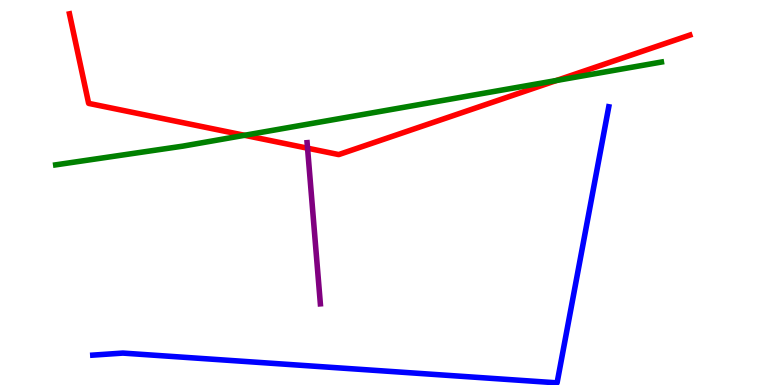[{'lines': ['blue', 'red'], 'intersections': []}, {'lines': ['green', 'red'], 'intersections': [{'x': 3.16, 'y': 6.49}, {'x': 7.18, 'y': 7.91}]}, {'lines': ['purple', 'red'], 'intersections': [{'x': 3.97, 'y': 6.15}]}, {'lines': ['blue', 'green'], 'intersections': []}, {'lines': ['blue', 'purple'], 'intersections': []}, {'lines': ['green', 'purple'], 'intersections': []}]